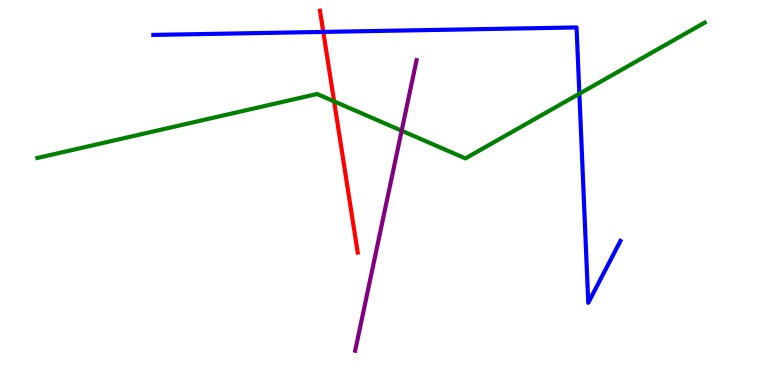[{'lines': ['blue', 'red'], 'intersections': [{'x': 4.17, 'y': 9.17}]}, {'lines': ['green', 'red'], 'intersections': [{'x': 4.31, 'y': 7.37}]}, {'lines': ['purple', 'red'], 'intersections': []}, {'lines': ['blue', 'green'], 'intersections': [{'x': 7.48, 'y': 7.57}]}, {'lines': ['blue', 'purple'], 'intersections': []}, {'lines': ['green', 'purple'], 'intersections': [{'x': 5.18, 'y': 6.61}]}]